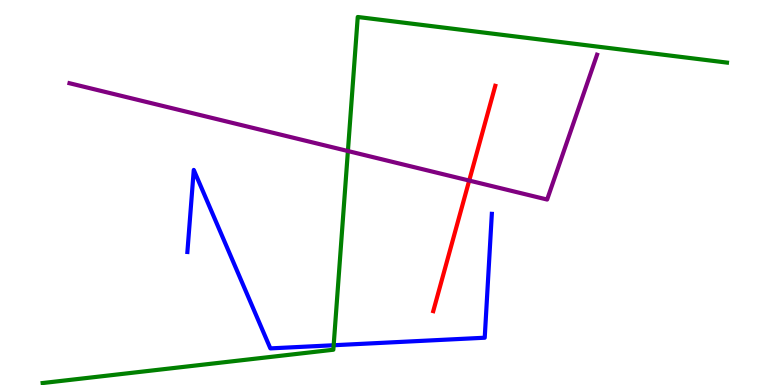[{'lines': ['blue', 'red'], 'intersections': []}, {'lines': ['green', 'red'], 'intersections': []}, {'lines': ['purple', 'red'], 'intersections': [{'x': 6.05, 'y': 5.31}]}, {'lines': ['blue', 'green'], 'intersections': [{'x': 4.31, 'y': 1.03}]}, {'lines': ['blue', 'purple'], 'intersections': []}, {'lines': ['green', 'purple'], 'intersections': [{'x': 4.49, 'y': 6.08}]}]